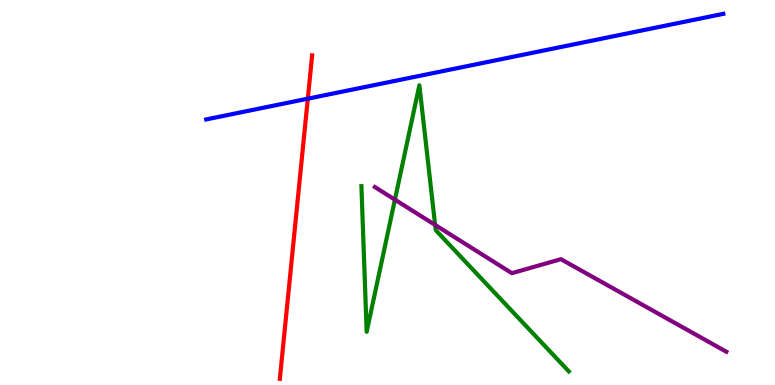[{'lines': ['blue', 'red'], 'intersections': [{'x': 3.97, 'y': 7.44}]}, {'lines': ['green', 'red'], 'intersections': []}, {'lines': ['purple', 'red'], 'intersections': []}, {'lines': ['blue', 'green'], 'intersections': []}, {'lines': ['blue', 'purple'], 'intersections': []}, {'lines': ['green', 'purple'], 'intersections': [{'x': 5.1, 'y': 4.81}, {'x': 5.61, 'y': 4.16}]}]